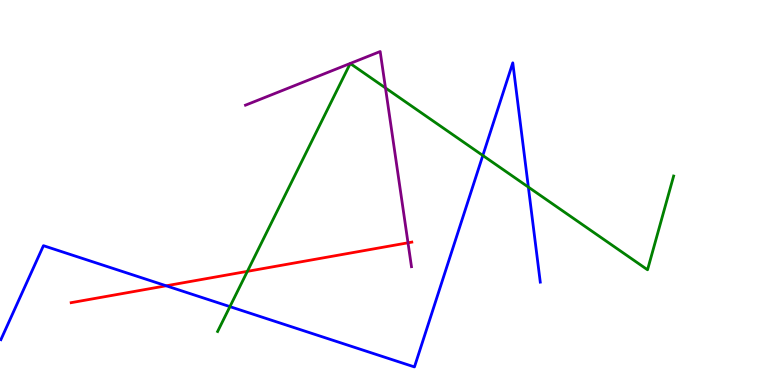[{'lines': ['blue', 'red'], 'intersections': [{'x': 2.14, 'y': 2.58}]}, {'lines': ['green', 'red'], 'intersections': [{'x': 3.19, 'y': 2.95}]}, {'lines': ['purple', 'red'], 'intersections': [{'x': 5.26, 'y': 3.69}]}, {'lines': ['blue', 'green'], 'intersections': [{'x': 2.97, 'y': 2.04}, {'x': 6.23, 'y': 5.96}, {'x': 6.82, 'y': 5.14}]}, {'lines': ['blue', 'purple'], 'intersections': []}, {'lines': ['green', 'purple'], 'intersections': [{'x': 4.97, 'y': 7.72}]}]